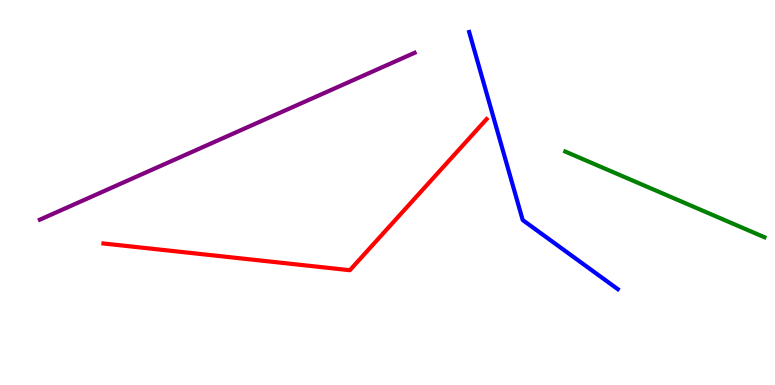[{'lines': ['blue', 'red'], 'intersections': []}, {'lines': ['green', 'red'], 'intersections': []}, {'lines': ['purple', 'red'], 'intersections': []}, {'lines': ['blue', 'green'], 'intersections': []}, {'lines': ['blue', 'purple'], 'intersections': []}, {'lines': ['green', 'purple'], 'intersections': []}]